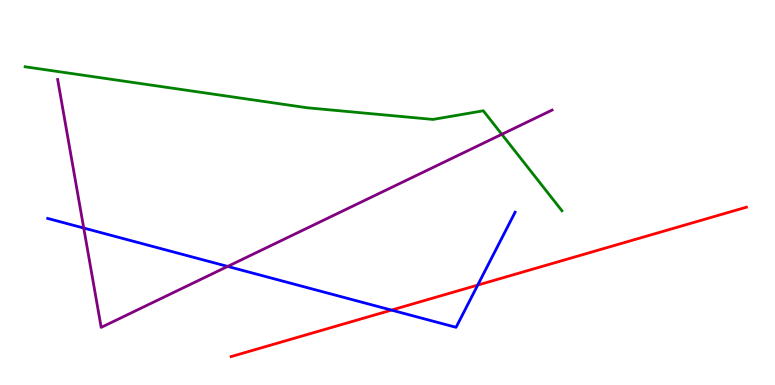[{'lines': ['blue', 'red'], 'intersections': [{'x': 5.05, 'y': 1.95}, {'x': 6.16, 'y': 2.59}]}, {'lines': ['green', 'red'], 'intersections': []}, {'lines': ['purple', 'red'], 'intersections': []}, {'lines': ['blue', 'green'], 'intersections': []}, {'lines': ['blue', 'purple'], 'intersections': [{'x': 1.08, 'y': 4.08}, {'x': 2.94, 'y': 3.08}]}, {'lines': ['green', 'purple'], 'intersections': [{'x': 6.47, 'y': 6.51}]}]